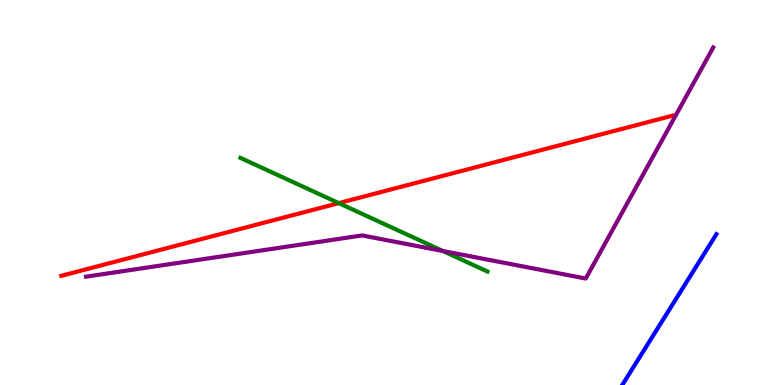[{'lines': ['blue', 'red'], 'intersections': []}, {'lines': ['green', 'red'], 'intersections': [{'x': 4.37, 'y': 4.72}]}, {'lines': ['purple', 'red'], 'intersections': []}, {'lines': ['blue', 'green'], 'intersections': []}, {'lines': ['blue', 'purple'], 'intersections': []}, {'lines': ['green', 'purple'], 'intersections': [{'x': 5.71, 'y': 3.48}]}]